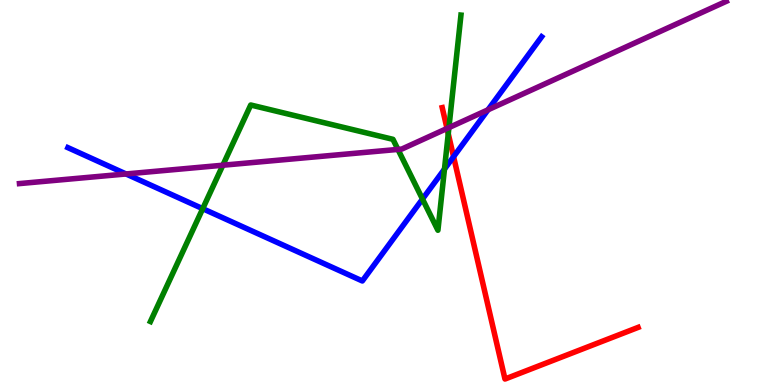[{'lines': ['blue', 'red'], 'intersections': [{'x': 5.85, 'y': 5.93}]}, {'lines': ['green', 'red'], 'intersections': [{'x': 5.78, 'y': 6.53}]}, {'lines': ['purple', 'red'], 'intersections': [{'x': 5.77, 'y': 6.66}]}, {'lines': ['blue', 'green'], 'intersections': [{'x': 2.62, 'y': 4.58}, {'x': 5.45, 'y': 4.83}, {'x': 5.74, 'y': 5.61}]}, {'lines': ['blue', 'purple'], 'intersections': [{'x': 1.63, 'y': 5.48}, {'x': 6.3, 'y': 7.15}]}, {'lines': ['green', 'purple'], 'intersections': [{'x': 2.88, 'y': 5.71}, {'x': 5.13, 'y': 6.12}, {'x': 5.79, 'y': 6.69}]}]